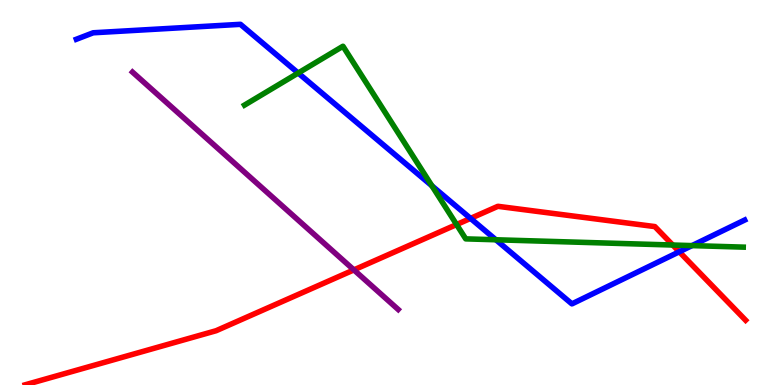[{'lines': ['blue', 'red'], 'intersections': [{'x': 6.07, 'y': 4.33}, {'x': 8.76, 'y': 3.46}]}, {'lines': ['green', 'red'], 'intersections': [{'x': 5.89, 'y': 4.17}, {'x': 8.68, 'y': 3.64}]}, {'lines': ['purple', 'red'], 'intersections': [{'x': 4.57, 'y': 2.99}]}, {'lines': ['blue', 'green'], 'intersections': [{'x': 3.85, 'y': 8.1}, {'x': 5.57, 'y': 5.17}, {'x': 6.4, 'y': 3.77}, {'x': 8.93, 'y': 3.62}]}, {'lines': ['blue', 'purple'], 'intersections': []}, {'lines': ['green', 'purple'], 'intersections': []}]